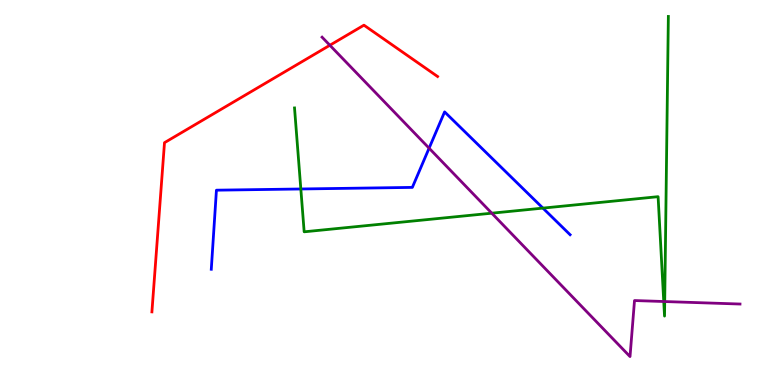[{'lines': ['blue', 'red'], 'intersections': []}, {'lines': ['green', 'red'], 'intersections': []}, {'lines': ['purple', 'red'], 'intersections': [{'x': 4.26, 'y': 8.82}]}, {'lines': ['blue', 'green'], 'intersections': [{'x': 3.88, 'y': 5.09}, {'x': 7.01, 'y': 4.59}]}, {'lines': ['blue', 'purple'], 'intersections': [{'x': 5.54, 'y': 6.15}]}, {'lines': ['green', 'purple'], 'intersections': [{'x': 6.35, 'y': 4.46}, {'x': 8.56, 'y': 2.17}, {'x': 8.58, 'y': 2.17}]}]